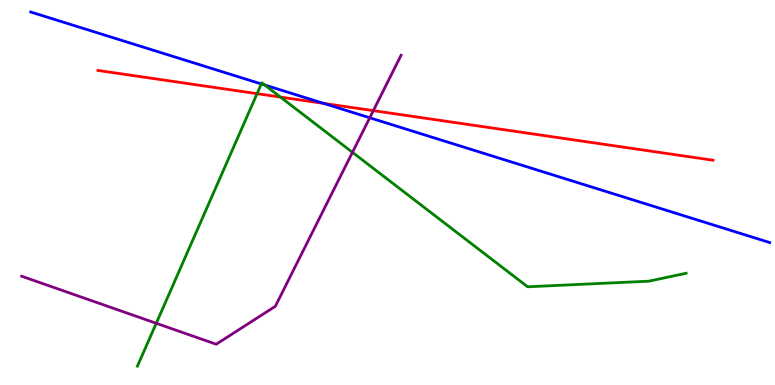[{'lines': ['blue', 'red'], 'intersections': [{'x': 4.18, 'y': 7.31}]}, {'lines': ['green', 'red'], 'intersections': [{'x': 3.32, 'y': 7.57}, {'x': 3.62, 'y': 7.48}]}, {'lines': ['purple', 'red'], 'intersections': [{'x': 4.82, 'y': 7.13}]}, {'lines': ['blue', 'green'], 'intersections': [{'x': 3.37, 'y': 7.82}, {'x': 3.42, 'y': 7.79}]}, {'lines': ['blue', 'purple'], 'intersections': [{'x': 4.77, 'y': 6.94}]}, {'lines': ['green', 'purple'], 'intersections': [{'x': 2.02, 'y': 1.6}, {'x': 4.55, 'y': 6.04}]}]